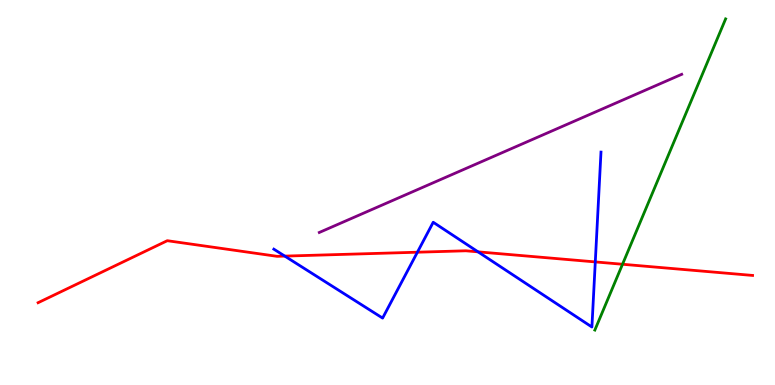[{'lines': ['blue', 'red'], 'intersections': [{'x': 3.67, 'y': 3.35}, {'x': 5.39, 'y': 3.45}, {'x': 6.17, 'y': 3.46}, {'x': 7.68, 'y': 3.2}]}, {'lines': ['green', 'red'], 'intersections': [{'x': 8.03, 'y': 3.14}]}, {'lines': ['purple', 'red'], 'intersections': []}, {'lines': ['blue', 'green'], 'intersections': []}, {'lines': ['blue', 'purple'], 'intersections': []}, {'lines': ['green', 'purple'], 'intersections': []}]